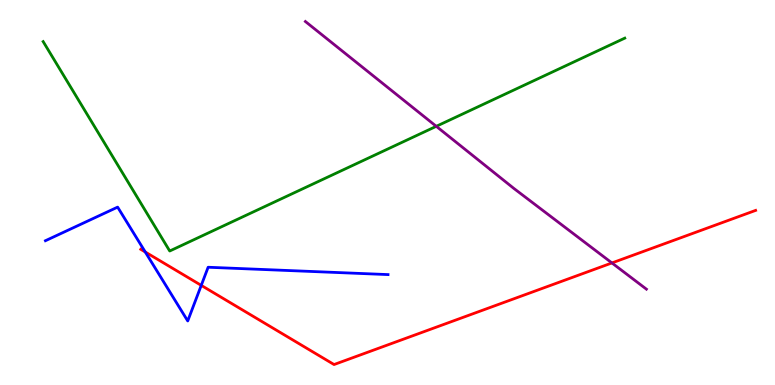[{'lines': ['blue', 'red'], 'intersections': [{'x': 1.87, 'y': 3.45}, {'x': 2.6, 'y': 2.59}]}, {'lines': ['green', 'red'], 'intersections': []}, {'lines': ['purple', 'red'], 'intersections': [{'x': 7.9, 'y': 3.17}]}, {'lines': ['blue', 'green'], 'intersections': []}, {'lines': ['blue', 'purple'], 'intersections': []}, {'lines': ['green', 'purple'], 'intersections': [{'x': 5.63, 'y': 6.72}]}]